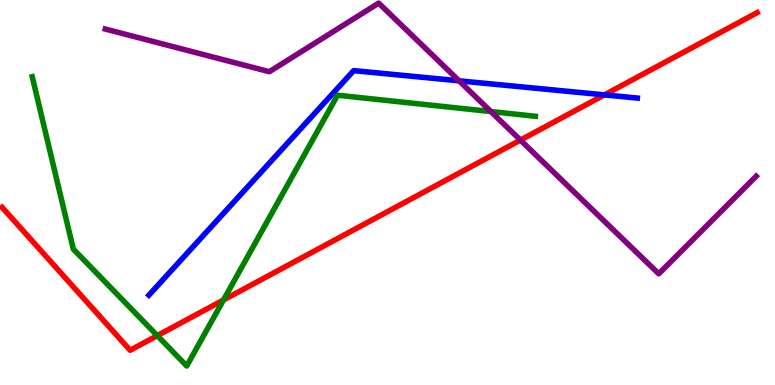[{'lines': ['blue', 'red'], 'intersections': [{'x': 7.8, 'y': 7.54}]}, {'lines': ['green', 'red'], 'intersections': [{'x': 2.03, 'y': 1.28}, {'x': 2.88, 'y': 2.21}]}, {'lines': ['purple', 'red'], 'intersections': [{'x': 6.72, 'y': 6.36}]}, {'lines': ['blue', 'green'], 'intersections': []}, {'lines': ['blue', 'purple'], 'intersections': [{'x': 5.92, 'y': 7.9}]}, {'lines': ['green', 'purple'], 'intersections': [{'x': 6.33, 'y': 7.1}]}]